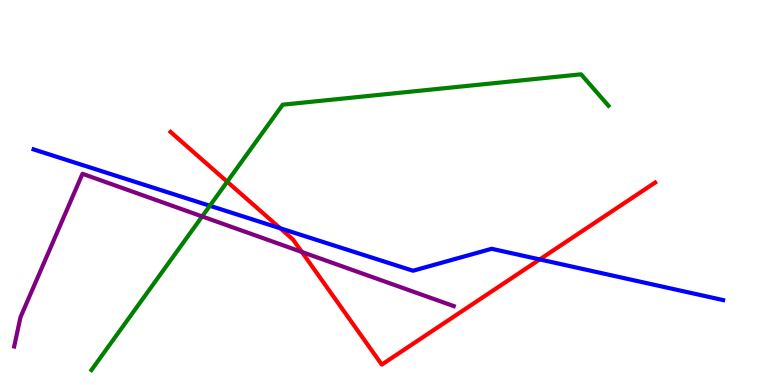[{'lines': ['blue', 'red'], 'intersections': [{'x': 3.62, 'y': 4.07}, {'x': 6.96, 'y': 3.26}]}, {'lines': ['green', 'red'], 'intersections': [{'x': 2.93, 'y': 5.28}]}, {'lines': ['purple', 'red'], 'intersections': [{'x': 3.89, 'y': 3.46}]}, {'lines': ['blue', 'green'], 'intersections': [{'x': 2.71, 'y': 4.66}]}, {'lines': ['blue', 'purple'], 'intersections': []}, {'lines': ['green', 'purple'], 'intersections': [{'x': 2.61, 'y': 4.38}]}]